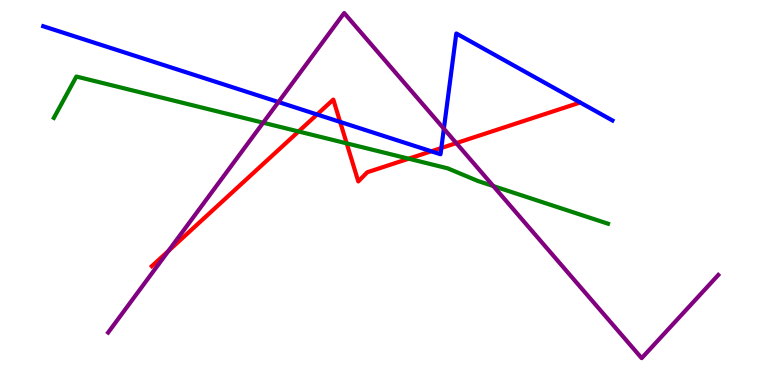[{'lines': ['blue', 'red'], 'intersections': [{'x': 4.09, 'y': 7.03}, {'x': 4.39, 'y': 6.83}, {'x': 5.57, 'y': 6.07}, {'x': 5.69, 'y': 6.16}]}, {'lines': ['green', 'red'], 'intersections': [{'x': 3.85, 'y': 6.59}, {'x': 4.47, 'y': 6.28}, {'x': 5.27, 'y': 5.88}]}, {'lines': ['purple', 'red'], 'intersections': [{'x': 2.17, 'y': 3.48}, {'x': 5.89, 'y': 6.28}]}, {'lines': ['blue', 'green'], 'intersections': []}, {'lines': ['blue', 'purple'], 'intersections': [{'x': 3.59, 'y': 7.35}, {'x': 5.73, 'y': 6.66}]}, {'lines': ['green', 'purple'], 'intersections': [{'x': 3.4, 'y': 6.81}, {'x': 6.37, 'y': 5.17}]}]